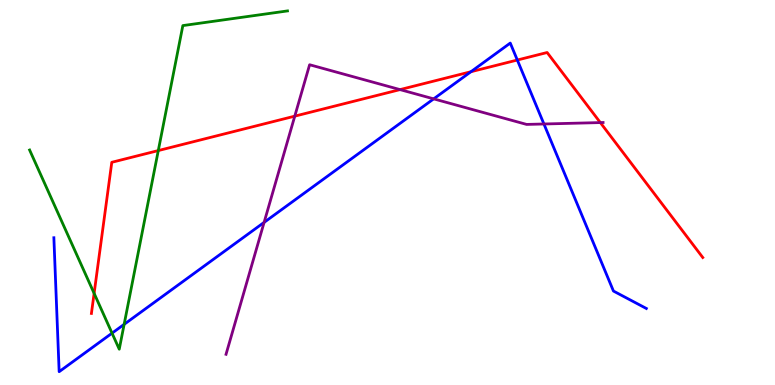[{'lines': ['blue', 'red'], 'intersections': [{'x': 6.08, 'y': 8.14}, {'x': 6.68, 'y': 8.44}]}, {'lines': ['green', 'red'], 'intersections': [{'x': 1.21, 'y': 2.38}, {'x': 2.04, 'y': 6.09}]}, {'lines': ['purple', 'red'], 'intersections': [{'x': 3.8, 'y': 6.98}, {'x': 5.16, 'y': 7.67}, {'x': 7.75, 'y': 6.82}]}, {'lines': ['blue', 'green'], 'intersections': [{'x': 1.45, 'y': 1.35}, {'x': 1.6, 'y': 1.58}]}, {'lines': ['blue', 'purple'], 'intersections': [{'x': 3.41, 'y': 4.22}, {'x': 5.6, 'y': 7.43}, {'x': 7.02, 'y': 6.78}]}, {'lines': ['green', 'purple'], 'intersections': []}]